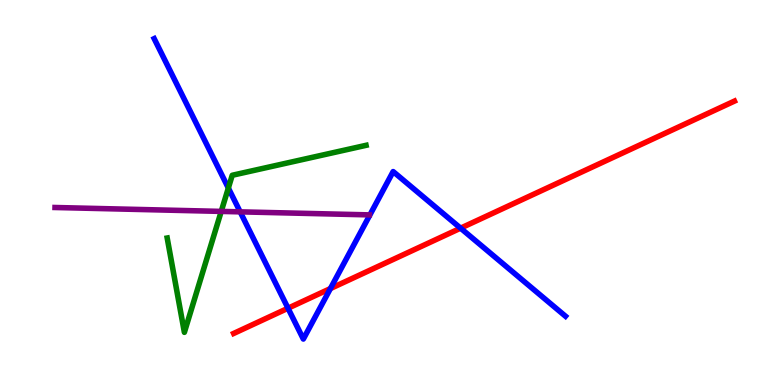[{'lines': ['blue', 'red'], 'intersections': [{'x': 3.72, 'y': 1.99}, {'x': 4.26, 'y': 2.5}, {'x': 5.94, 'y': 4.07}]}, {'lines': ['green', 'red'], 'intersections': []}, {'lines': ['purple', 'red'], 'intersections': []}, {'lines': ['blue', 'green'], 'intersections': [{'x': 2.95, 'y': 5.12}]}, {'lines': ['blue', 'purple'], 'intersections': [{'x': 3.1, 'y': 4.5}]}, {'lines': ['green', 'purple'], 'intersections': [{'x': 2.85, 'y': 4.51}]}]